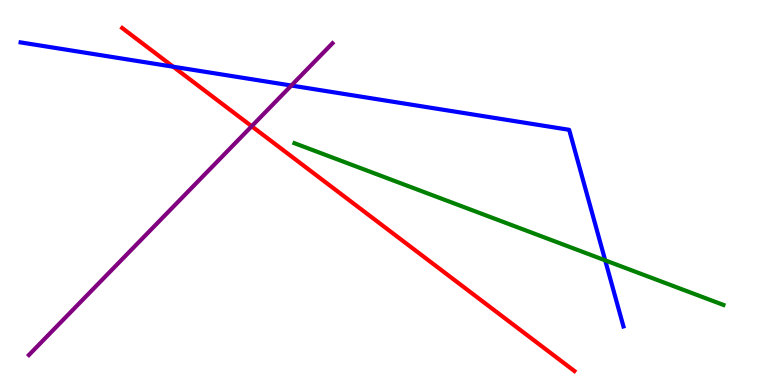[{'lines': ['blue', 'red'], 'intersections': [{'x': 2.23, 'y': 8.27}]}, {'lines': ['green', 'red'], 'intersections': []}, {'lines': ['purple', 'red'], 'intersections': [{'x': 3.25, 'y': 6.72}]}, {'lines': ['blue', 'green'], 'intersections': [{'x': 7.81, 'y': 3.24}]}, {'lines': ['blue', 'purple'], 'intersections': [{'x': 3.76, 'y': 7.78}]}, {'lines': ['green', 'purple'], 'intersections': []}]